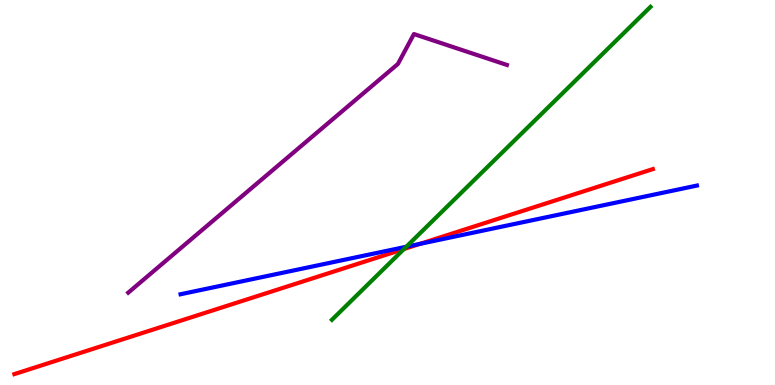[{'lines': ['blue', 'red'], 'intersections': [{'x': 5.42, 'y': 3.67}]}, {'lines': ['green', 'red'], 'intersections': [{'x': 5.21, 'y': 3.53}]}, {'lines': ['purple', 'red'], 'intersections': []}, {'lines': ['blue', 'green'], 'intersections': [{'x': 5.24, 'y': 3.59}]}, {'lines': ['blue', 'purple'], 'intersections': []}, {'lines': ['green', 'purple'], 'intersections': []}]